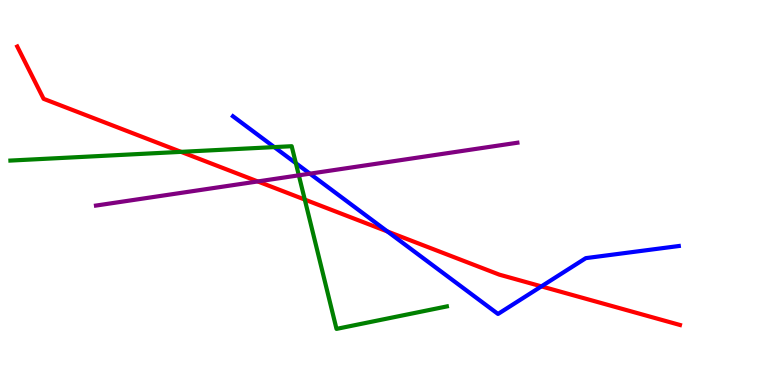[{'lines': ['blue', 'red'], 'intersections': [{'x': 5.0, 'y': 3.99}, {'x': 6.99, 'y': 2.56}]}, {'lines': ['green', 'red'], 'intersections': [{'x': 2.34, 'y': 6.06}, {'x': 3.93, 'y': 4.82}]}, {'lines': ['purple', 'red'], 'intersections': [{'x': 3.33, 'y': 5.29}]}, {'lines': ['blue', 'green'], 'intersections': [{'x': 3.54, 'y': 6.18}, {'x': 3.82, 'y': 5.76}]}, {'lines': ['blue', 'purple'], 'intersections': [{'x': 4.0, 'y': 5.49}]}, {'lines': ['green', 'purple'], 'intersections': [{'x': 3.86, 'y': 5.45}]}]